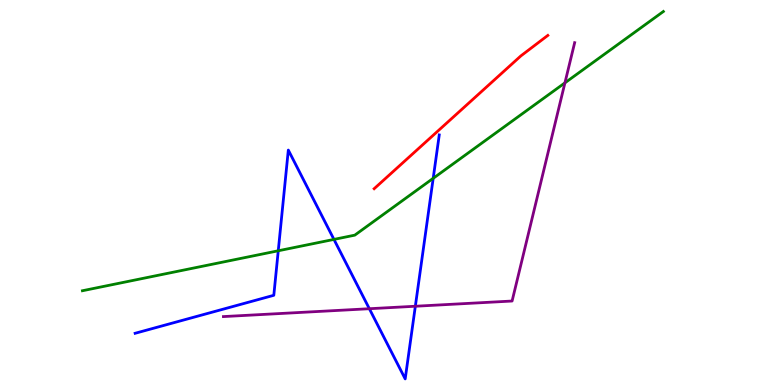[{'lines': ['blue', 'red'], 'intersections': []}, {'lines': ['green', 'red'], 'intersections': []}, {'lines': ['purple', 'red'], 'intersections': []}, {'lines': ['blue', 'green'], 'intersections': [{'x': 3.59, 'y': 3.49}, {'x': 4.31, 'y': 3.78}, {'x': 5.59, 'y': 5.37}]}, {'lines': ['blue', 'purple'], 'intersections': [{'x': 4.77, 'y': 1.98}, {'x': 5.36, 'y': 2.05}]}, {'lines': ['green', 'purple'], 'intersections': [{'x': 7.29, 'y': 7.85}]}]